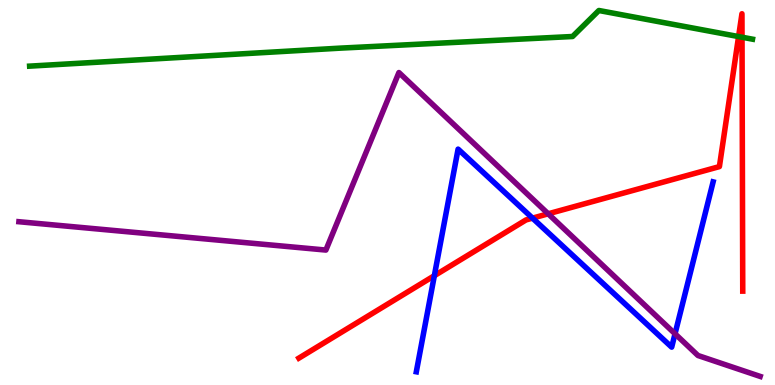[{'lines': ['blue', 'red'], 'intersections': [{'x': 5.6, 'y': 2.84}, {'x': 6.87, 'y': 4.33}]}, {'lines': ['green', 'red'], 'intersections': [{'x': 9.53, 'y': 9.05}, {'x': 9.57, 'y': 9.03}]}, {'lines': ['purple', 'red'], 'intersections': [{'x': 7.07, 'y': 4.45}]}, {'lines': ['blue', 'green'], 'intersections': []}, {'lines': ['blue', 'purple'], 'intersections': [{'x': 8.71, 'y': 1.33}]}, {'lines': ['green', 'purple'], 'intersections': []}]